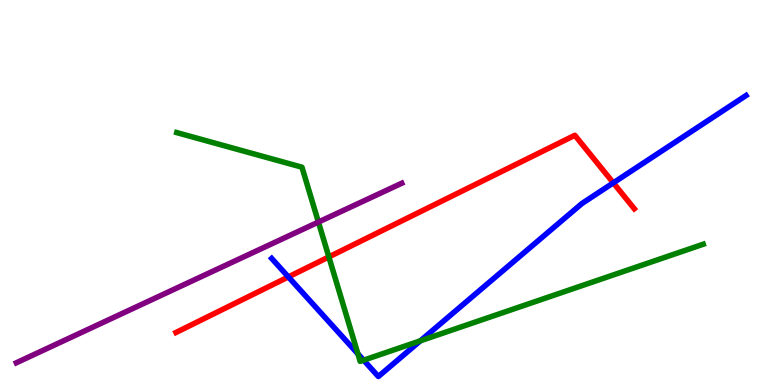[{'lines': ['blue', 'red'], 'intersections': [{'x': 3.72, 'y': 2.81}, {'x': 7.91, 'y': 5.25}]}, {'lines': ['green', 'red'], 'intersections': [{'x': 4.24, 'y': 3.33}]}, {'lines': ['purple', 'red'], 'intersections': []}, {'lines': ['blue', 'green'], 'intersections': [{'x': 4.62, 'y': 0.809}, {'x': 4.69, 'y': 0.644}, {'x': 5.42, 'y': 1.15}]}, {'lines': ['blue', 'purple'], 'intersections': []}, {'lines': ['green', 'purple'], 'intersections': [{'x': 4.11, 'y': 4.23}]}]